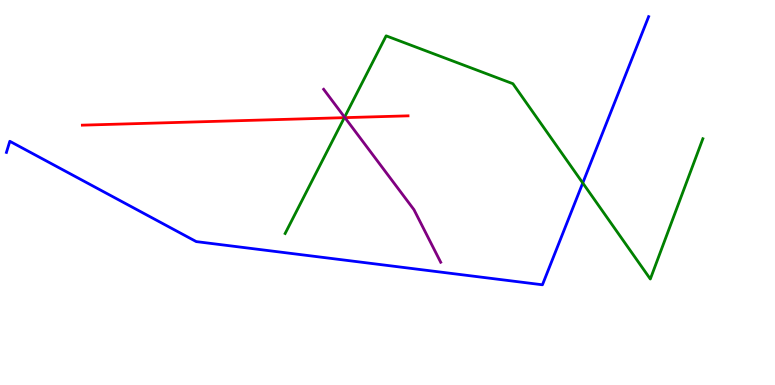[{'lines': ['blue', 'red'], 'intersections': []}, {'lines': ['green', 'red'], 'intersections': [{'x': 4.44, 'y': 6.94}]}, {'lines': ['purple', 'red'], 'intersections': [{'x': 4.45, 'y': 6.94}]}, {'lines': ['blue', 'green'], 'intersections': [{'x': 7.52, 'y': 5.25}]}, {'lines': ['blue', 'purple'], 'intersections': []}, {'lines': ['green', 'purple'], 'intersections': [{'x': 4.45, 'y': 6.96}]}]